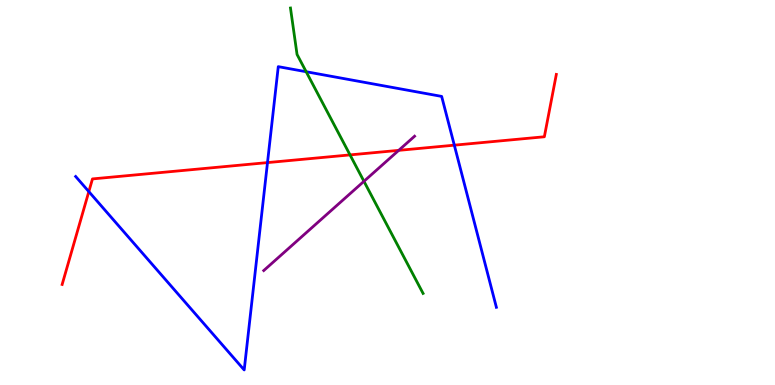[{'lines': ['blue', 'red'], 'intersections': [{'x': 1.15, 'y': 5.02}, {'x': 3.45, 'y': 5.78}, {'x': 5.86, 'y': 6.23}]}, {'lines': ['green', 'red'], 'intersections': [{'x': 4.52, 'y': 5.98}]}, {'lines': ['purple', 'red'], 'intersections': [{'x': 5.14, 'y': 6.09}]}, {'lines': ['blue', 'green'], 'intersections': [{'x': 3.95, 'y': 8.14}]}, {'lines': ['blue', 'purple'], 'intersections': []}, {'lines': ['green', 'purple'], 'intersections': [{'x': 4.7, 'y': 5.29}]}]